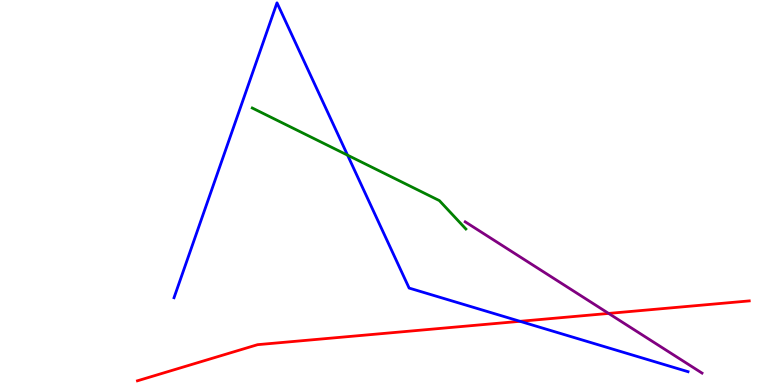[{'lines': ['blue', 'red'], 'intersections': [{'x': 6.71, 'y': 1.65}]}, {'lines': ['green', 'red'], 'intersections': []}, {'lines': ['purple', 'red'], 'intersections': [{'x': 7.85, 'y': 1.86}]}, {'lines': ['blue', 'green'], 'intersections': [{'x': 4.48, 'y': 5.97}]}, {'lines': ['blue', 'purple'], 'intersections': []}, {'lines': ['green', 'purple'], 'intersections': []}]